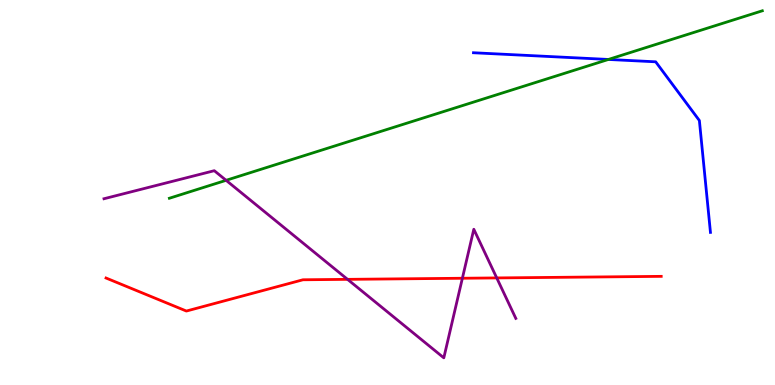[{'lines': ['blue', 'red'], 'intersections': []}, {'lines': ['green', 'red'], 'intersections': []}, {'lines': ['purple', 'red'], 'intersections': [{'x': 4.48, 'y': 2.74}, {'x': 5.97, 'y': 2.77}, {'x': 6.41, 'y': 2.78}]}, {'lines': ['blue', 'green'], 'intersections': [{'x': 7.85, 'y': 8.46}]}, {'lines': ['blue', 'purple'], 'intersections': []}, {'lines': ['green', 'purple'], 'intersections': [{'x': 2.92, 'y': 5.32}]}]